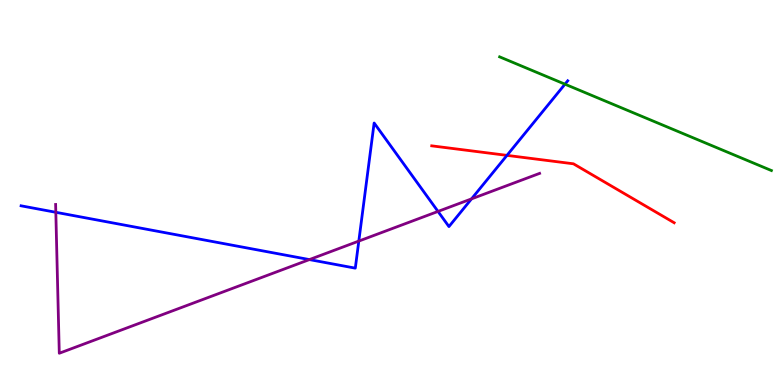[{'lines': ['blue', 'red'], 'intersections': [{'x': 6.54, 'y': 5.96}]}, {'lines': ['green', 'red'], 'intersections': []}, {'lines': ['purple', 'red'], 'intersections': []}, {'lines': ['blue', 'green'], 'intersections': [{'x': 7.29, 'y': 7.81}]}, {'lines': ['blue', 'purple'], 'intersections': [{'x': 0.72, 'y': 4.49}, {'x': 3.99, 'y': 3.26}, {'x': 4.63, 'y': 3.74}, {'x': 5.65, 'y': 4.51}, {'x': 6.08, 'y': 4.83}]}, {'lines': ['green', 'purple'], 'intersections': []}]